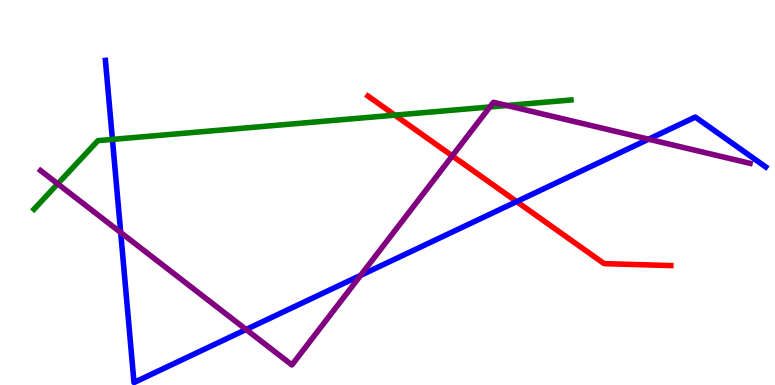[{'lines': ['blue', 'red'], 'intersections': [{'x': 6.67, 'y': 4.76}]}, {'lines': ['green', 'red'], 'intersections': [{'x': 5.09, 'y': 7.01}]}, {'lines': ['purple', 'red'], 'intersections': [{'x': 5.84, 'y': 5.95}]}, {'lines': ['blue', 'green'], 'intersections': [{'x': 1.45, 'y': 6.38}]}, {'lines': ['blue', 'purple'], 'intersections': [{'x': 1.56, 'y': 3.96}, {'x': 3.18, 'y': 1.44}, {'x': 4.65, 'y': 2.85}, {'x': 8.37, 'y': 6.38}]}, {'lines': ['green', 'purple'], 'intersections': [{'x': 0.745, 'y': 5.23}, {'x': 6.32, 'y': 7.22}, {'x': 6.54, 'y': 7.26}]}]